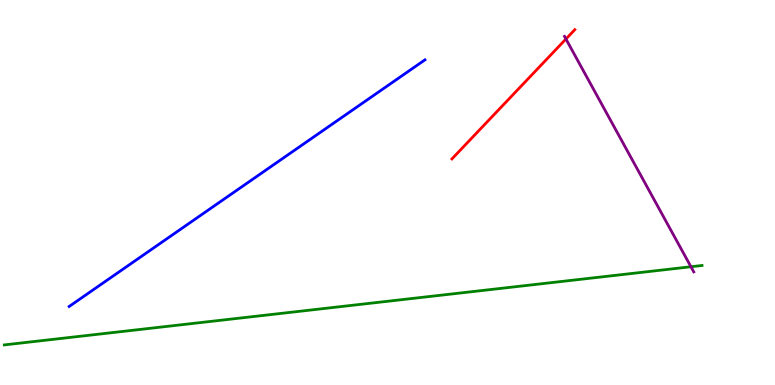[{'lines': ['blue', 'red'], 'intersections': []}, {'lines': ['green', 'red'], 'intersections': []}, {'lines': ['purple', 'red'], 'intersections': [{'x': 7.3, 'y': 8.99}]}, {'lines': ['blue', 'green'], 'intersections': []}, {'lines': ['blue', 'purple'], 'intersections': []}, {'lines': ['green', 'purple'], 'intersections': [{'x': 8.92, 'y': 3.07}]}]